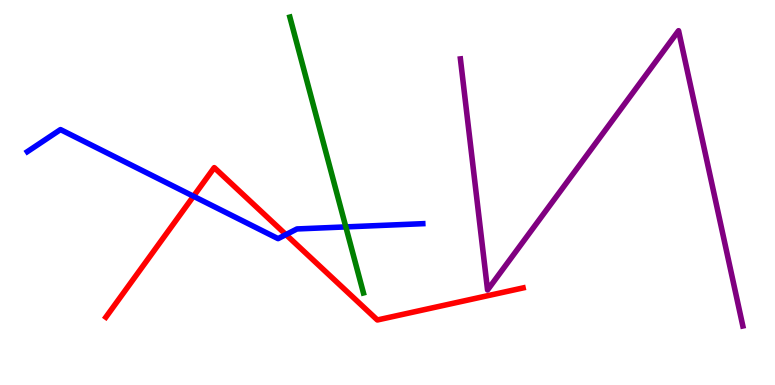[{'lines': ['blue', 'red'], 'intersections': [{'x': 2.5, 'y': 4.9}, {'x': 3.69, 'y': 3.91}]}, {'lines': ['green', 'red'], 'intersections': []}, {'lines': ['purple', 'red'], 'intersections': []}, {'lines': ['blue', 'green'], 'intersections': [{'x': 4.46, 'y': 4.11}]}, {'lines': ['blue', 'purple'], 'intersections': []}, {'lines': ['green', 'purple'], 'intersections': []}]